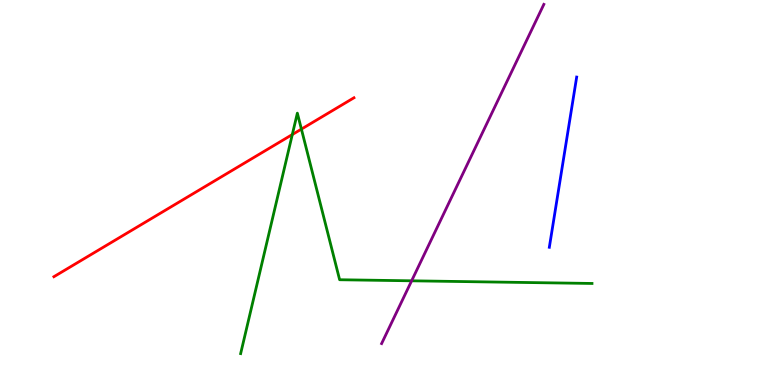[{'lines': ['blue', 'red'], 'intersections': []}, {'lines': ['green', 'red'], 'intersections': [{'x': 3.77, 'y': 6.51}, {'x': 3.89, 'y': 6.65}]}, {'lines': ['purple', 'red'], 'intersections': []}, {'lines': ['blue', 'green'], 'intersections': []}, {'lines': ['blue', 'purple'], 'intersections': []}, {'lines': ['green', 'purple'], 'intersections': [{'x': 5.31, 'y': 2.71}]}]